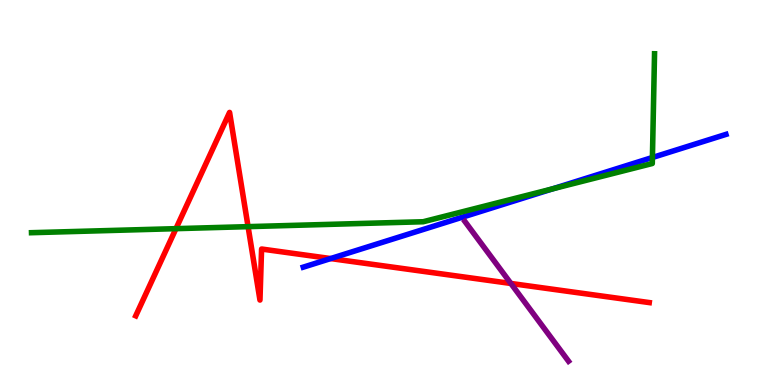[{'lines': ['blue', 'red'], 'intersections': [{'x': 4.27, 'y': 3.28}]}, {'lines': ['green', 'red'], 'intersections': [{'x': 2.27, 'y': 4.06}, {'x': 3.2, 'y': 4.11}]}, {'lines': ['purple', 'red'], 'intersections': [{'x': 6.59, 'y': 2.64}]}, {'lines': ['blue', 'green'], 'intersections': [{'x': 7.13, 'y': 5.1}, {'x': 8.42, 'y': 5.91}]}, {'lines': ['blue', 'purple'], 'intersections': []}, {'lines': ['green', 'purple'], 'intersections': []}]